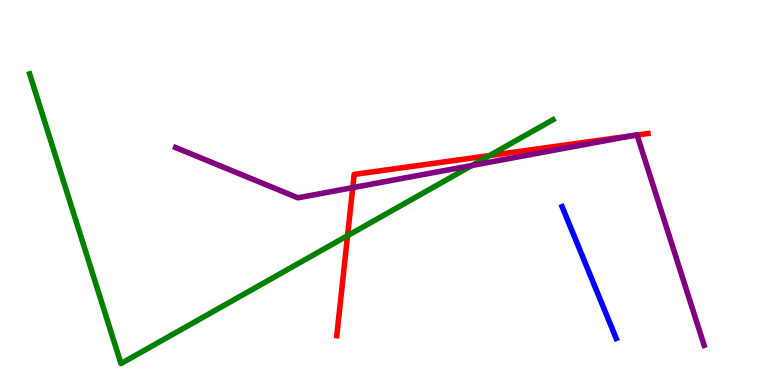[{'lines': ['blue', 'red'], 'intersections': []}, {'lines': ['green', 'red'], 'intersections': [{'x': 4.48, 'y': 3.88}, {'x': 6.32, 'y': 5.96}]}, {'lines': ['purple', 'red'], 'intersections': [{'x': 4.55, 'y': 5.13}, {'x': 8.15, 'y': 6.47}, {'x': 8.22, 'y': 6.49}]}, {'lines': ['blue', 'green'], 'intersections': []}, {'lines': ['blue', 'purple'], 'intersections': []}, {'lines': ['green', 'purple'], 'intersections': [{'x': 6.09, 'y': 5.7}]}]